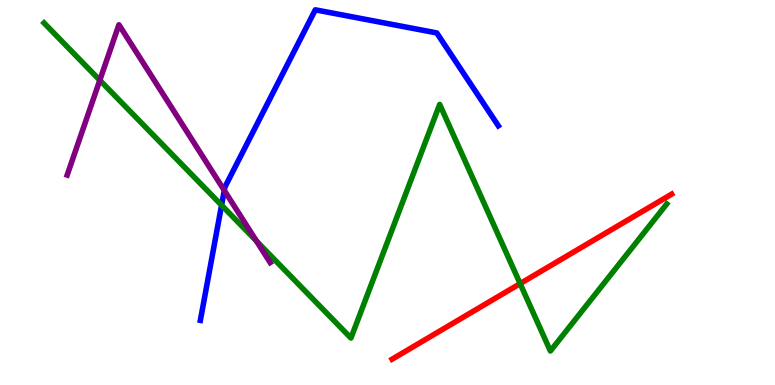[{'lines': ['blue', 'red'], 'intersections': []}, {'lines': ['green', 'red'], 'intersections': [{'x': 6.71, 'y': 2.63}]}, {'lines': ['purple', 'red'], 'intersections': []}, {'lines': ['blue', 'green'], 'intersections': [{'x': 2.86, 'y': 4.67}]}, {'lines': ['blue', 'purple'], 'intersections': [{'x': 2.89, 'y': 5.05}]}, {'lines': ['green', 'purple'], 'intersections': [{'x': 1.29, 'y': 7.92}, {'x': 3.31, 'y': 3.74}]}]